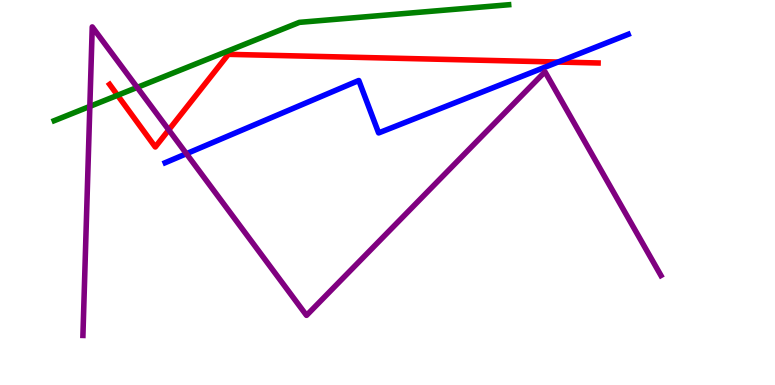[{'lines': ['blue', 'red'], 'intersections': [{'x': 7.2, 'y': 8.39}]}, {'lines': ['green', 'red'], 'intersections': [{'x': 1.52, 'y': 7.53}]}, {'lines': ['purple', 'red'], 'intersections': [{'x': 2.18, 'y': 6.63}]}, {'lines': ['blue', 'green'], 'intersections': []}, {'lines': ['blue', 'purple'], 'intersections': [{'x': 2.41, 'y': 6.01}]}, {'lines': ['green', 'purple'], 'intersections': [{'x': 1.16, 'y': 7.24}, {'x': 1.77, 'y': 7.73}]}]